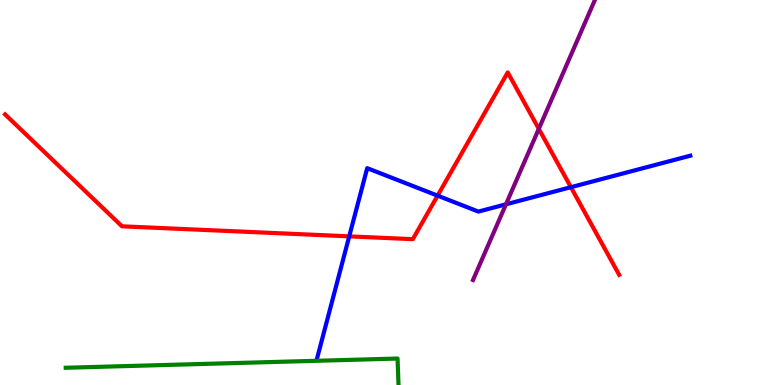[{'lines': ['blue', 'red'], 'intersections': [{'x': 4.51, 'y': 3.86}, {'x': 5.65, 'y': 4.92}, {'x': 7.37, 'y': 5.14}]}, {'lines': ['green', 'red'], 'intersections': []}, {'lines': ['purple', 'red'], 'intersections': [{'x': 6.95, 'y': 6.65}]}, {'lines': ['blue', 'green'], 'intersections': []}, {'lines': ['blue', 'purple'], 'intersections': [{'x': 6.53, 'y': 4.69}]}, {'lines': ['green', 'purple'], 'intersections': []}]